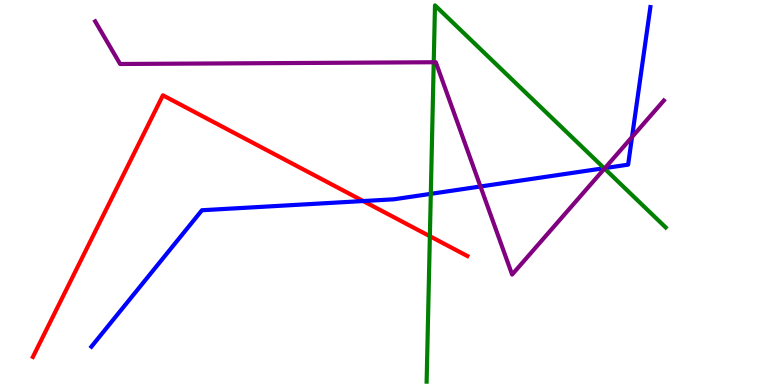[{'lines': ['blue', 'red'], 'intersections': [{'x': 4.69, 'y': 4.78}]}, {'lines': ['green', 'red'], 'intersections': [{'x': 5.55, 'y': 3.86}]}, {'lines': ['purple', 'red'], 'intersections': []}, {'lines': ['blue', 'green'], 'intersections': [{'x': 5.56, 'y': 4.97}, {'x': 7.8, 'y': 5.63}]}, {'lines': ['blue', 'purple'], 'intersections': [{'x': 6.2, 'y': 5.16}, {'x': 7.81, 'y': 5.63}, {'x': 8.16, 'y': 6.44}]}, {'lines': ['green', 'purple'], 'intersections': [{'x': 5.6, 'y': 8.38}, {'x': 7.8, 'y': 5.62}]}]